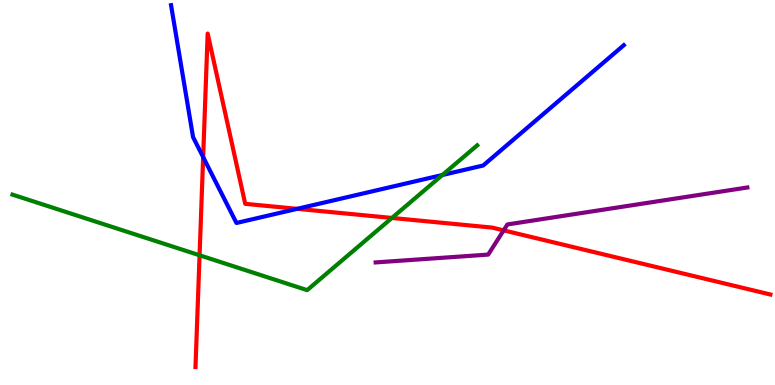[{'lines': ['blue', 'red'], 'intersections': [{'x': 2.62, 'y': 5.92}, {'x': 3.83, 'y': 4.58}]}, {'lines': ['green', 'red'], 'intersections': [{'x': 2.58, 'y': 3.37}, {'x': 5.06, 'y': 4.34}]}, {'lines': ['purple', 'red'], 'intersections': [{'x': 6.5, 'y': 4.02}]}, {'lines': ['blue', 'green'], 'intersections': [{'x': 5.71, 'y': 5.45}]}, {'lines': ['blue', 'purple'], 'intersections': []}, {'lines': ['green', 'purple'], 'intersections': []}]